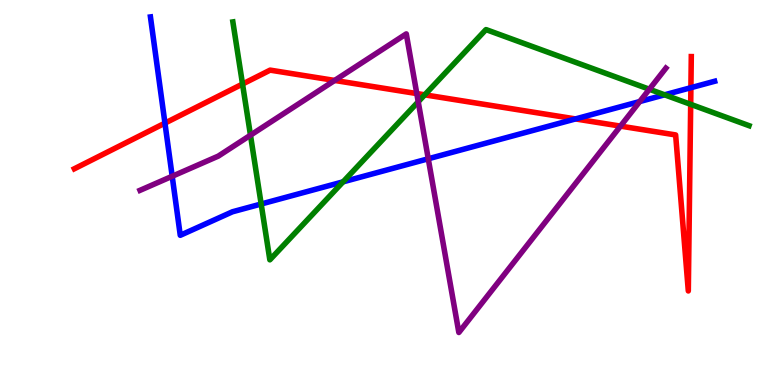[{'lines': ['blue', 'red'], 'intersections': [{'x': 2.13, 'y': 6.8}, {'x': 7.43, 'y': 6.91}, {'x': 8.91, 'y': 7.72}]}, {'lines': ['green', 'red'], 'intersections': [{'x': 3.13, 'y': 7.82}, {'x': 5.48, 'y': 7.54}, {'x': 8.91, 'y': 7.29}]}, {'lines': ['purple', 'red'], 'intersections': [{'x': 4.32, 'y': 7.91}, {'x': 5.38, 'y': 7.57}, {'x': 8.01, 'y': 6.72}]}, {'lines': ['blue', 'green'], 'intersections': [{'x': 3.37, 'y': 4.7}, {'x': 4.43, 'y': 5.28}, {'x': 8.58, 'y': 7.54}]}, {'lines': ['blue', 'purple'], 'intersections': [{'x': 2.22, 'y': 5.42}, {'x': 5.53, 'y': 5.88}, {'x': 8.25, 'y': 7.36}]}, {'lines': ['green', 'purple'], 'intersections': [{'x': 3.23, 'y': 6.49}, {'x': 5.4, 'y': 7.36}, {'x': 8.38, 'y': 7.68}]}]